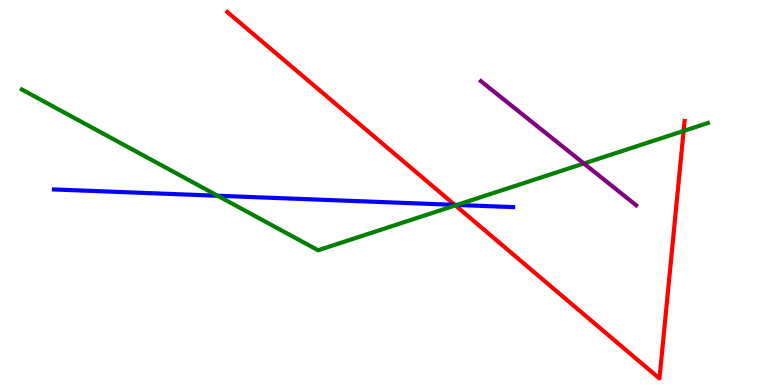[{'lines': ['blue', 'red'], 'intersections': [{'x': 5.87, 'y': 4.68}]}, {'lines': ['green', 'red'], 'intersections': [{'x': 5.88, 'y': 4.66}, {'x': 8.82, 'y': 6.6}]}, {'lines': ['purple', 'red'], 'intersections': []}, {'lines': ['blue', 'green'], 'intersections': [{'x': 2.81, 'y': 4.92}, {'x': 5.9, 'y': 4.68}]}, {'lines': ['blue', 'purple'], 'intersections': []}, {'lines': ['green', 'purple'], 'intersections': [{'x': 7.53, 'y': 5.75}]}]